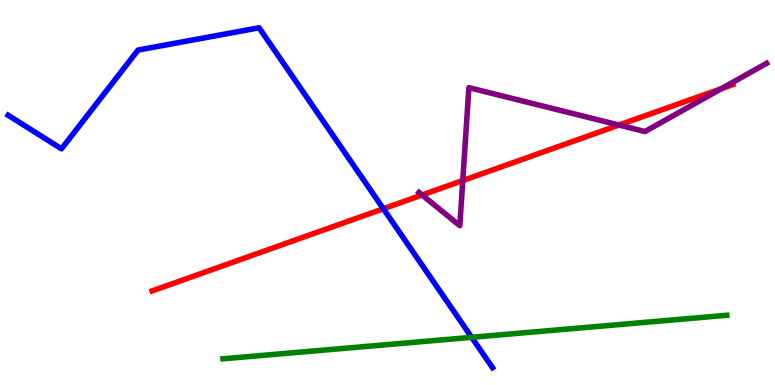[{'lines': ['blue', 'red'], 'intersections': [{'x': 4.95, 'y': 4.58}]}, {'lines': ['green', 'red'], 'intersections': []}, {'lines': ['purple', 'red'], 'intersections': [{'x': 5.45, 'y': 4.94}, {'x': 5.97, 'y': 5.31}, {'x': 7.99, 'y': 6.75}, {'x': 9.31, 'y': 7.7}]}, {'lines': ['blue', 'green'], 'intersections': [{'x': 6.09, 'y': 1.24}]}, {'lines': ['blue', 'purple'], 'intersections': []}, {'lines': ['green', 'purple'], 'intersections': []}]